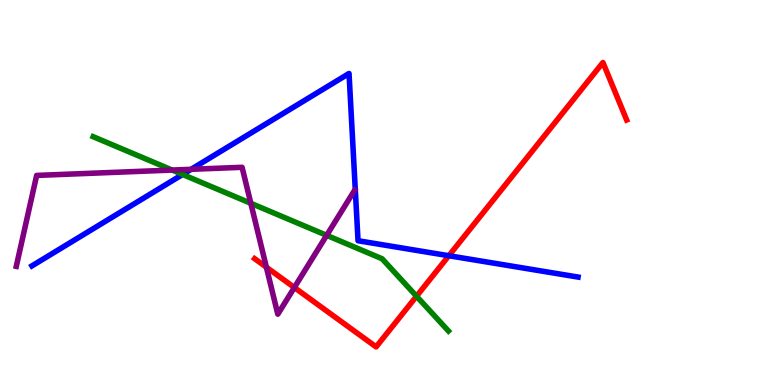[{'lines': ['blue', 'red'], 'intersections': [{'x': 5.79, 'y': 3.36}]}, {'lines': ['green', 'red'], 'intersections': [{'x': 5.37, 'y': 2.31}]}, {'lines': ['purple', 'red'], 'intersections': [{'x': 3.44, 'y': 3.06}, {'x': 3.8, 'y': 2.53}]}, {'lines': ['blue', 'green'], 'intersections': [{'x': 2.36, 'y': 5.47}]}, {'lines': ['blue', 'purple'], 'intersections': [{'x': 2.47, 'y': 5.6}]}, {'lines': ['green', 'purple'], 'intersections': [{'x': 2.22, 'y': 5.58}, {'x': 3.24, 'y': 4.72}, {'x': 4.22, 'y': 3.89}]}]